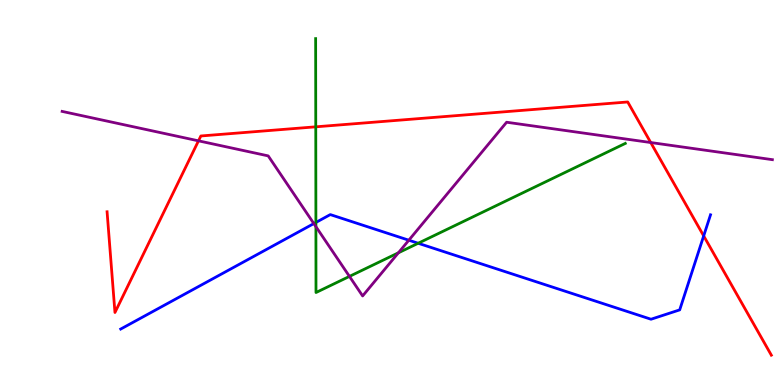[{'lines': ['blue', 'red'], 'intersections': [{'x': 9.08, 'y': 3.87}]}, {'lines': ['green', 'red'], 'intersections': [{'x': 4.07, 'y': 6.71}]}, {'lines': ['purple', 'red'], 'intersections': [{'x': 2.56, 'y': 6.34}, {'x': 8.4, 'y': 6.3}]}, {'lines': ['blue', 'green'], 'intersections': [{'x': 4.08, 'y': 4.22}, {'x': 5.4, 'y': 3.68}]}, {'lines': ['blue', 'purple'], 'intersections': [{'x': 4.05, 'y': 4.19}, {'x': 5.28, 'y': 3.76}]}, {'lines': ['green', 'purple'], 'intersections': [{'x': 4.08, 'y': 4.11}, {'x': 4.51, 'y': 2.82}, {'x': 5.14, 'y': 3.43}]}]